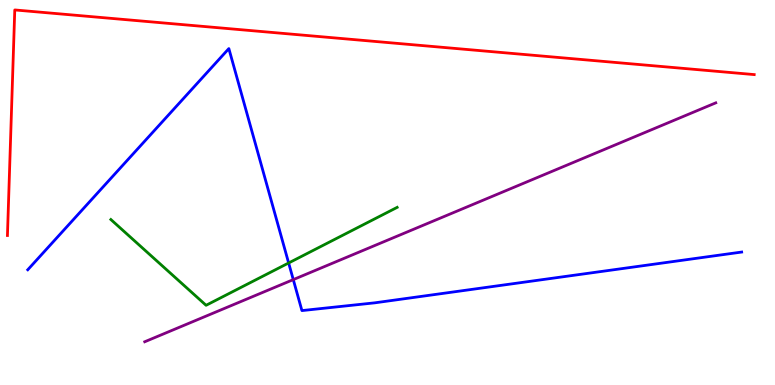[{'lines': ['blue', 'red'], 'intersections': []}, {'lines': ['green', 'red'], 'intersections': []}, {'lines': ['purple', 'red'], 'intersections': []}, {'lines': ['blue', 'green'], 'intersections': [{'x': 3.72, 'y': 3.17}]}, {'lines': ['blue', 'purple'], 'intersections': [{'x': 3.78, 'y': 2.74}]}, {'lines': ['green', 'purple'], 'intersections': []}]